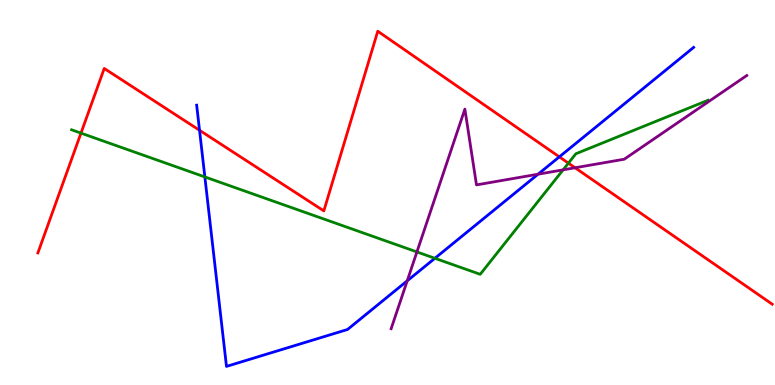[{'lines': ['blue', 'red'], 'intersections': [{'x': 2.57, 'y': 6.62}, {'x': 7.22, 'y': 5.93}]}, {'lines': ['green', 'red'], 'intersections': [{'x': 1.04, 'y': 6.54}, {'x': 7.33, 'y': 5.76}]}, {'lines': ['purple', 'red'], 'intersections': [{'x': 7.42, 'y': 5.64}]}, {'lines': ['blue', 'green'], 'intersections': [{'x': 2.64, 'y': 5.4}, {'x': 5.61, 'y': 3.29}]}, {'lines': ['blue', 'purple'], 'intersections': [{'x': 5.25, 'y': 2.71}, {'x': 6.94, 'y': 5.48}]}, {'lines': ['green', 'purple'], 'intersections': [{'x': 5.38, 'y': 3.46}, {'x': 7.27, 'y': 5.59}]}]